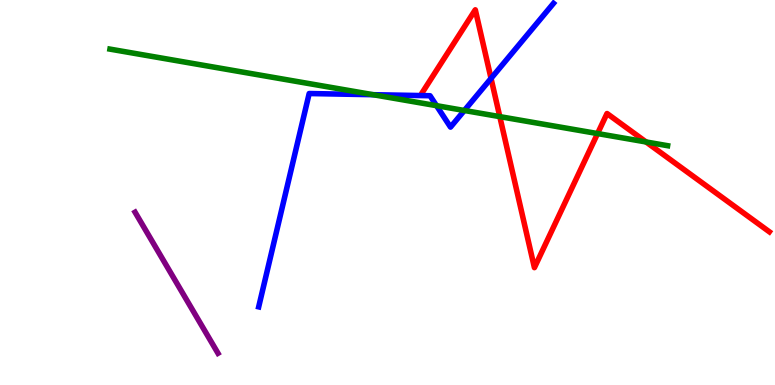[{'lines': ['blue', 'red'], 'intersections': [{'x': 6.34, 'y': 7.96}]}, {'lines': ['green', 'red'], 'intersections': [{'x': 6.45, 'y': 6.97}, {'x': 7.71, 'y': 6.53}, {'x': 8.34, 'y': 6.31}]}, {'lines': ['purple', 'red'], 'intersections': []}, {'lines': ['blue', 'green'], 'intersections': [{'x': 4.81, 'y': 7.54}, {'x': 5.63, 'y': 7.26}, {'x': 5.99, 'y': 7.13}]}, {'lines': ['blue', 'purple'], 'intersections': []}, {'lines': ['green', 'purple'], 'intersections': []}]